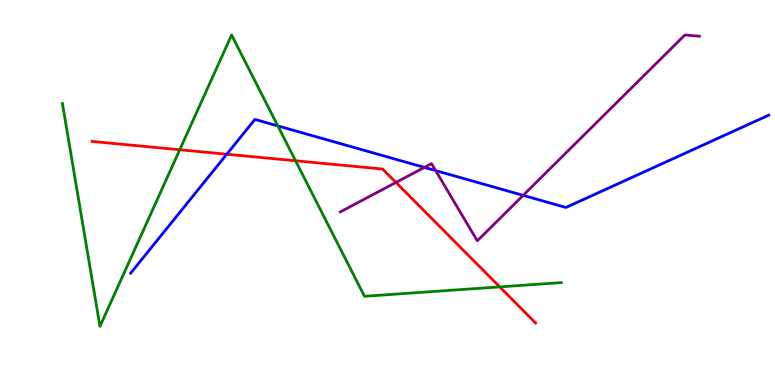[{'lines': ['blue', 'red'], 'intersections': [{'x': 2.93, 'y': 5.99}]}, {'lines': ['green', 'red'], 'intersections': [{'x': 2.32, 'y': 6.11}, {'x': 3.81, 'y': 5.82}, {'x': 6.45, 'y': 2.55}]}, {'lines': ['purple', 'red'], 'intersections': [{'x': 5.11, 'y': 5.26}]}, {'lines': ['blue', 'green'], 'intersections': [{'x': 3.58, 'y': 6.73}]}, {'lines': ['blue', 'purple'], 'intersections': [{'x': 5.48, 'y': 5.65}, {'x': 5.62, 'y': 5.57}, {'x': 6.75, 'y': 4.93}]}, {'lines': ['green', 'purple'], 'intersections': []}]